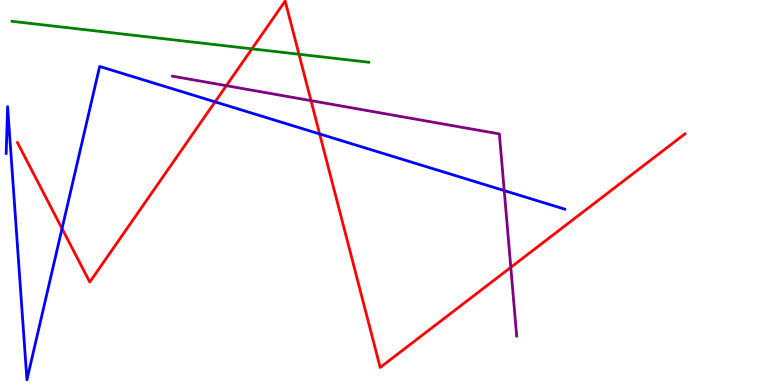[{'lines': ['blue', 'red'], 'intersections': [{'x': 0.8, 'y': 4.06}, {'x': 2.78, 'y': 7.35}, {'x': 4.12, 'y': 6.52}]}, {'lines': ['green', 'red'], 'intersections': [{'x': 3.25, 'y': 8.73}, {'x': 3.86, 'y': 8.59}]}, {'lines': ['purple', 'red'], 'intersections': [{'x': 2.92, 'y': 7.77}, {'x': 4.01, 'y': 7.39}, {'x': 6.59, 'y': 3.06}]}, {'lines': ['blue', 'green'], 'intersections': []}, {'lines': ['blue', 'purple'], 'intersections': [{'x': 6.51, 'y': 5.05}]}, {'lines': ['green', 'purple'], 'intersections': []}]